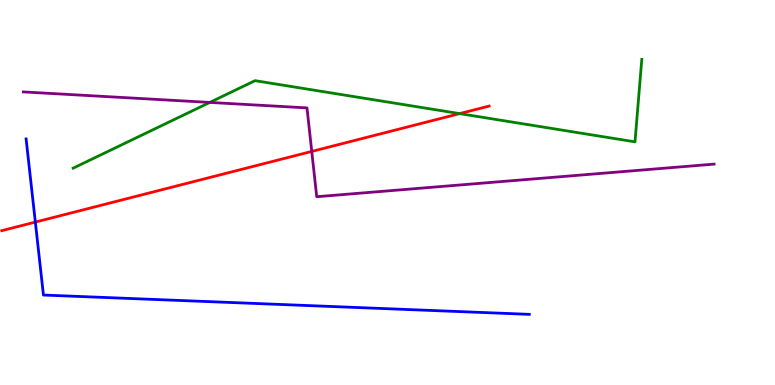[{'lines': ['blue', 'red'], 'intersections': [{'x': 0.456, 'y': 4.23}]}, {'lines': ['green', 'red'], 'intersections': [{'x': 5.93, 'y': 7.05}]}, {'lines': ['purple', 'red'], 'intersections': [{'x': 4.02, 'y': 6.07}]}, {'lines': ['blue', 'green'], 'intersections': []}, {'lines': ['blue', 'purple'], 'intersections': []}, {'lines': ['green', 'purple'], 'intersections': [{'x': 2.71, 'y': 7.34}]}]